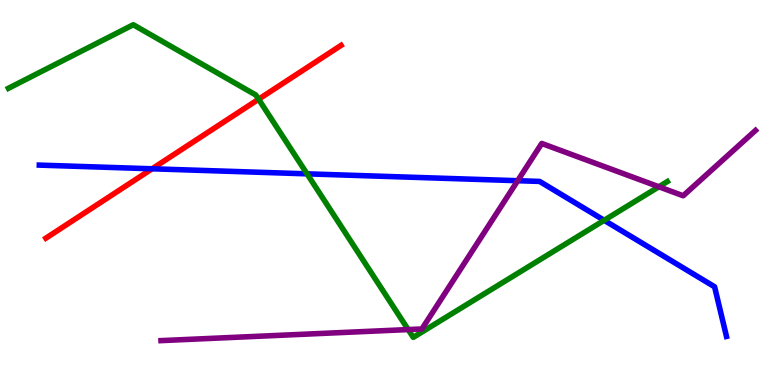[{'lines': ['blue', 'red'], 'intersections': [{'x': 1.96, 'y': 5.62}]}, {'lines': ['green', 'red'], 'intersections': [{'x': 3.34, 'y': 7.42}]}, {'lines': ['purple', 'red'], 'intersections': []}, {'lines': ['blue', 'green'], 'intersections': [{'x': 3.96, 'y': 5.48}, {'x': 7.8, 'y': 4.28}]}, {'lines': ['blue', 'purple'], 'intersections': [{'x': 6.68, 'y': 5.31}]}, {'lines': ['green', 'purple'], 'intersections': [{'x': 5.27, 'y': 1.44}, {'x': 8.5, 'y': 5.15}]}]